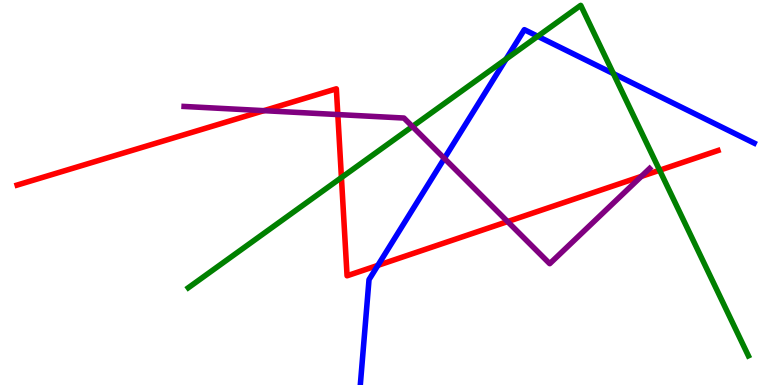[{'lines': ['blue', 'red'], 'intersections': [{'x': 4.88, 'y': 3.11}]}, {'lines': ['green', 'red'], 'intersections': [{'x': 4.41, 'y': 5.39}, {'x': 8.51, 'y': 5.58}]}, {'lines': ['purple', 'red'], 'intersections': [{'x': 3.41, 'y': 7.13}, {'x': 4.36, 'y': 7.02}, {'x': 6.55, 'y': 4.24}, {'x': 8.27, 'y': 5.42}]}, {'lines': ['blue', 'green'], 'intersections': [{'x': 6.53, 'y': 8.47}, {'x': 6.94, 'y': 9.06}, {'x': 7.91, 'y': 8.09}]}, {'lines': ['blue', 'purple'], 'intersections': [{'x': 5.73, 'y': 5.89}]}, {'lines': ['green', 'purple'], 'intersections': [{'x': 5.32, 'y': 6.71}]}]